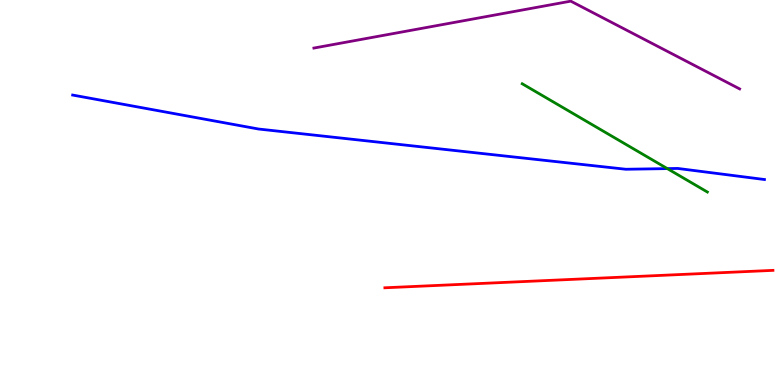[{'lines': ['blue', 'red'], 'intersections': []}, {'lines': ['green', 'red'], 'intersections': []}, {'lines': ['purple', 'red'], 'intersections': []}, {'lines': ['blue', 'green'], 'intersections': [{'x': 8.61, 'y': 5.62}]}, {'lines': ['blue', 'purple'], 'intersections': []}, {'lines': ['green', 'purple'], 'intersections': []}]